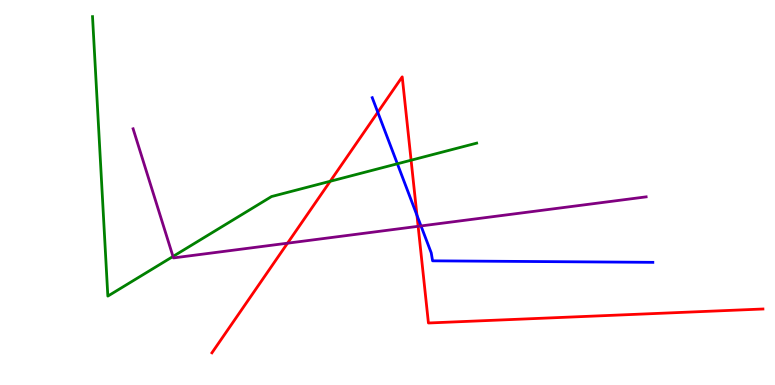[{'lines': ['blue', 'red'], 'intersections': [{'x': 4.87, 'y': 7.08}, {'x': 5.38, 'y': 4.41}]}, {'lines': ['green', 'red'], 'intersections': [{'x': 4.26, 'y': 5.29}, {'x': 5.3, 'y': 5.84}]}, {'lines': ['purple', 'red'], 'intersections': [{'x': 3.71, 'y': 3.68}, {'x': 5.4, 'y': 4.12}]}, {'lines': ['blue', 'green'], 'intersections': [{'x': 5.13, 'y': 5.75}]}, {'lines': ['blue', 'purple'], 'intersections': [{'x': 5.43, 'y': 4.13}]}, {'lines': ['green', 'purple'], 'intersections': [{'x': 2.23, 'y': 3.34}]}]